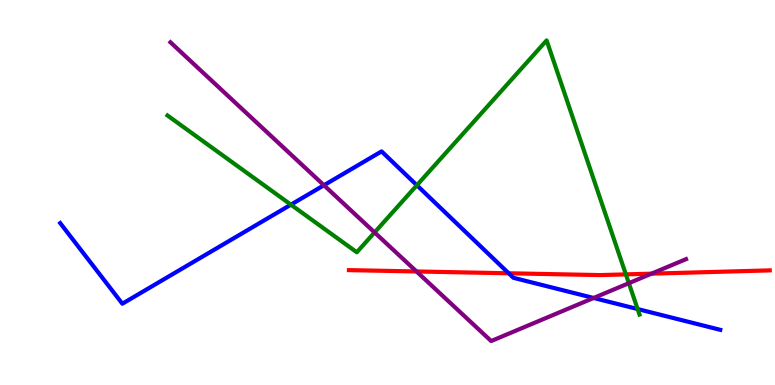[{'lines': ['blue', 'red'], 'intersections': [{'x': 6.56, 'y': 2.9}]}, {'lines': ['green', 'red'], 'intersections': [{'x': 8.08, 'y': 2.87}]}, {'lines': ['purple', 'red'], 'intersections': [{'x': 5.37, 'y': 2.95}, {'x': 8.41, 'y': 2.89}]}, {'lines': ['blue', 'green'], 'intersections': [{'x': 3.75, 'y': 4.68}, {'x': 5.38, 'y': 5.19}, {'x': 8.23, 'y': 1.97}]}, {'lines': ['blue', 'purple'], 'intersections': [{'x': 4.18, 'y': 5.19}, {'x': 7.66, 'y': 2.26}]}, {'lines': ['green', 'purple'], 'intersections': [{'x': 4.83, 'y': 3.96}, {'x': 8.11, 'y': 2.64}]}]